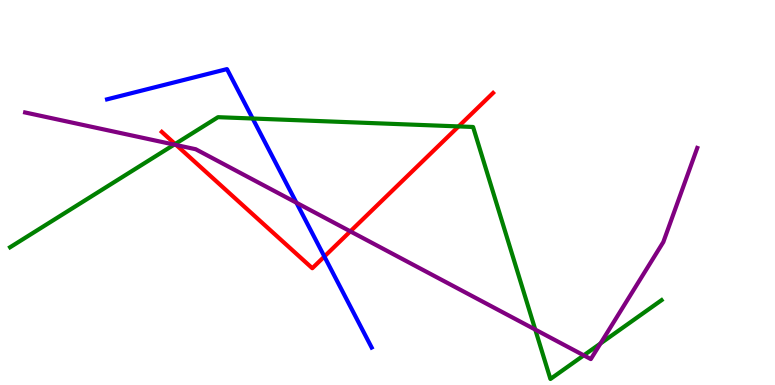[{'lines': ['blue', 'red'], 'intersections': [{'x': 4.19, 'y': 3.34}]}, {'lines': ['green', 'red'], 'intersections': [{'x': 2.26, 'y': 6.26}, {'x': 5.92, 'y': 6.72}]}, {'lines': ['purple', 'red'], 'intersections': [{'x': 2.27, 'y': 6.23}, {'x': 4.52, 'y': 3.99}]}, {'lines': ['blue', 'green'], 'intersections': [{'x': 3.26, 'y': 6.92}]}, {'lines': ['blue', 'purple'], 'intersections': [{'x': 3.82, 'y': 4.73}]}, {'lines': ['green', 'purple'], 'intersections': [{'x': 2.25, 'y': 6.24}, {'x': 6.91, 'y': 1.44}, {'x': 7.53, 'y': 0.77}, {'x': 7.75, 'y': 1.08}]}]